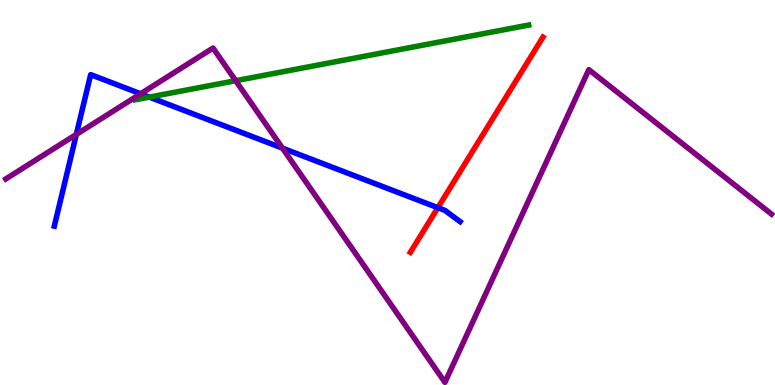[{'lines': ['blue', 'red'], 'intersections': [{'x': 5.65, 'y': 4.61}]}, {'lines': ['green', 'red'], 'intersections': []}, {'lines': ['purple', 'red'], 'intersections': []}, {'lines': ['blue', 'green'], 'intersections': [{'x': 1.93, 'y': 7.48}]}, {'lines': ['blue', 'purple'], 'intersections': [{'x': 0.985, 'y': 6.51}, {'x': 1.81, 'y': 7.56}, {'x': 3.64, 'y': 6.15}]}, {'lines': ['green', 'purple'], 'intersections': [{'x': 3.04, 'y': 7.9}]}]